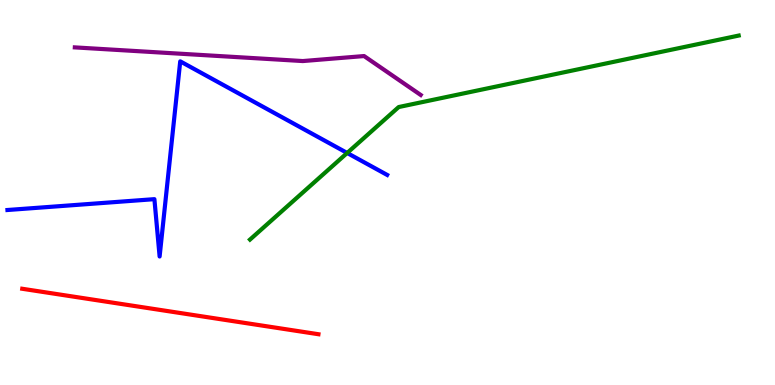[{'lines': ['blue', 'red'], 'intersections': []}, {'lines': ['green', 'red'], 'intersections': []}, {'lines': ['purple', 'red'], 'intersections': []}, {'lines': ['blue', 'green'], 'intersections': [{'x': 4.48, 'y': 6.03}]}, {'lines': ['blue', 'purple'], 'intersections': []}, {'lines': ['green', 'purple'], 'intersections': []}]